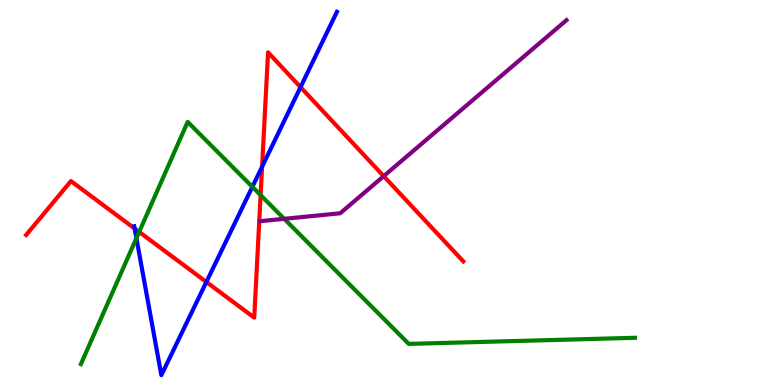[{'lines': ['blue', 'red'], 'intersections': [{'x': 1.74, 'y': 4.06}, {'x': 2.66, 'y': 2.68}, {'x': 3.38, 'y': 5.67}, {'x': 3.88, 'y': 7.74}]}, {'lines': ['green', 'red'], 'intersections': [{'x': 1.8, 'y': 3.98}, {'x': 3.36, 'y': 4.93}]}, {'lines': ['purple', 'red'], 'intersections': [{'x': 4.95, 'y': 5.42}]}, {'lines': ['blue', 'green'], 'intersections': [{'x': 1.76, 'y': 3.81}, {'x': 3.26, 'y': 5.15}]}, {'lines': ['blue', 'purple'], 'intersections': []}, {'lines': ['green', 'purple'], 'intersections': [{'x': 3.67, 'y': 4.32}]}]